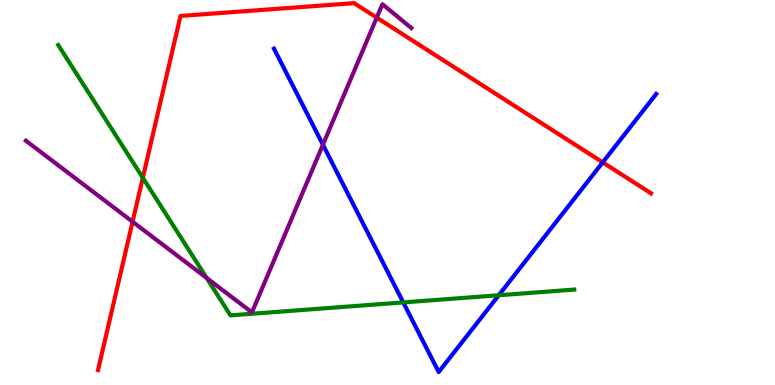[{'lines': ['blue', 'red'], 'intersections': [{'x': 7.78, 'y': 5.78}]}, {'lines': ['green', 'red'], 'intersections': [{'x': 1.84, 'y': 5.38}]}, {'lines': ['purple', 'red'], 'intersections': [{'x': 1.71, 'y': 4.24}, {'x': 4.86, 'y': 9.54}]}, {'lines': ['blue', 'green'], 'intersections': [{'x': 5.2, 'y': 2.15}, {'x': 6.44, 'y': 2.33}]}, {'lines': ['blue', 'purple'], 'intersections': [{'x': 4.17, 'y': 6.24}]}, {'lines': ['green', 'purple'], 'intersections': [{'x': 2.67, 'y': 2.78}]}]